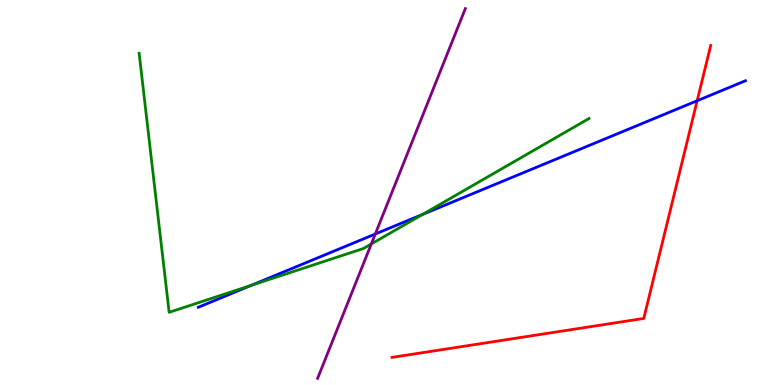[{'lines': ['blue', 'red'], 'intersections': [{'x': 9.0, 'y': 7.38}]}, {'lines': ['green', 'red'], 'intersections': []}, {'lines': ['purple', 'red'], 'intersections': []}, {'lines': ['blue', 'green'], 'intersections': [{'x': 3.24, 'y': 2.59}, {'x': 5.45, 'y': 4.43}]}, {'lines': ['blue', 'purple'], 'intersections': [{'x': 4.84, 'y': 3.92}]}, {'lines': ['green', 'purple'], 'intersections': [{'x': 4.79, 'y': 3.66}]}]